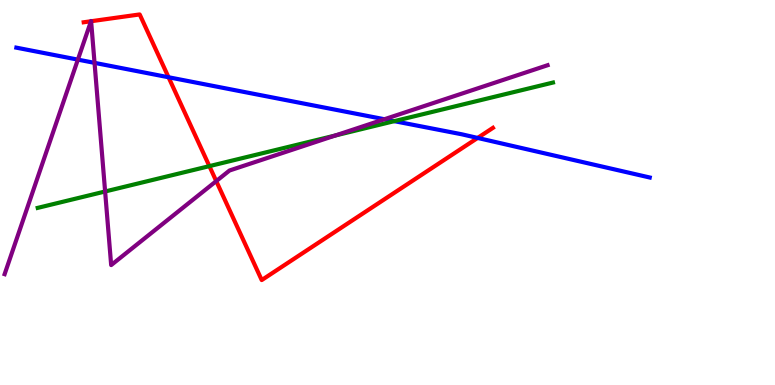[{'lines': ['blue', 'red'], 'intersections': [{'x': 2.17, 'y': 7.99}, {'x': 6.16, 'y': 6.42}]}, {'lines': ['green', 'red'], 'intersections': [{'x': 2.7, 'y': 5.68}]}, {'lines': ['purple', 'red'], 'intersections': [{'x': 1.17, 'y': 9.45}, {'x': 1.18, 'y': 9.45}, {'x': 2.79, 'y': 5.3}]}, {'lines': ['blue', 'green'], 'intersections': [{'x': 5.09, 'y': 6.85}]}, {'lines': ['blue', 'purple'], 'intersections': [{'x': 1.0, 'y': 8.45}, {'x': 1.22, 'y': 8.37}, {'x': 4.96, 'y': 6.9}]}, {'lines': ['green', 'purple'], 'intersections': [{'x': 1.36, 'y': 5.03}, {'x': 4.33, 'y': 6.48}]}]